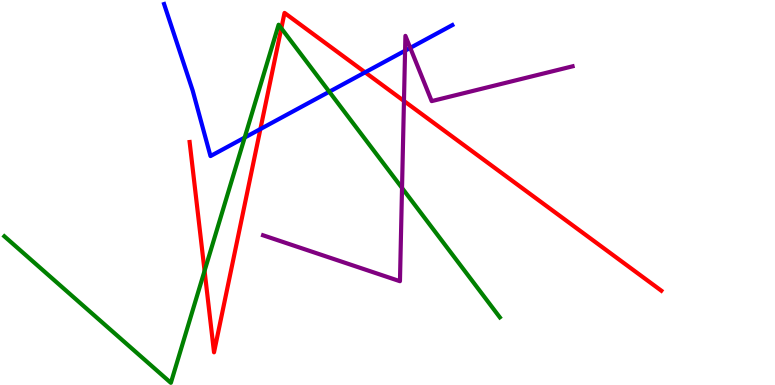[{'lines': ['blue', 'red'], 'intersections': [{'x': 3.36, 'y': 6.65}, {'x': 4.71, 'y': 8.12}]}, {'lines': ['green', 'red'], 'intersections': [{'x': 2.64, 'y': 2.97}, {'x': 3.63, 'y': 9.27}]}, {'lines': ['purple', 'red'], 'intersections': [{'x': 5.21, 'y': 7.38}]}, {'lines': ['blue', 'green'], 'intersections': [{'x': 3.16, 'y': 6.43}, {'x': 4.25, 'y': 7.62}]}, {'lines': ['blue', 'purple'], 'intersections': [{'x': 5.23, 'y': 8.68}, {'x': 5.29, 'y': 8.76}]}, {'lines': ['green', 'purple'], 'intersections': [{'x': 5.19, 'y': 5.12}]}]